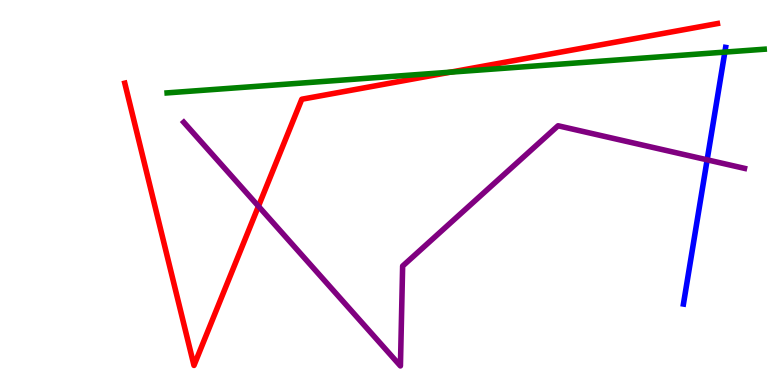[{'lines': ['blue', 'red'], 'intersections': []}, {'lines': ['green', 'red'], 'intersections': [{'x': 5.81, 'y': 8.13}]}, {'lines': ['purple', 'red'], 'intersections': [{'x': 3.33, 'y': 4.64}]}, {'lines': ['blue', 'green'], 'intersections': [{'x': 9.35, 'y': 8.65}]}, {'lines': ['blue', 'purple'], 'intersections': [{'x': 9.12, 'y': 5.85}]}, {'lines': ['green', 'purple'], 'intersections': []}]